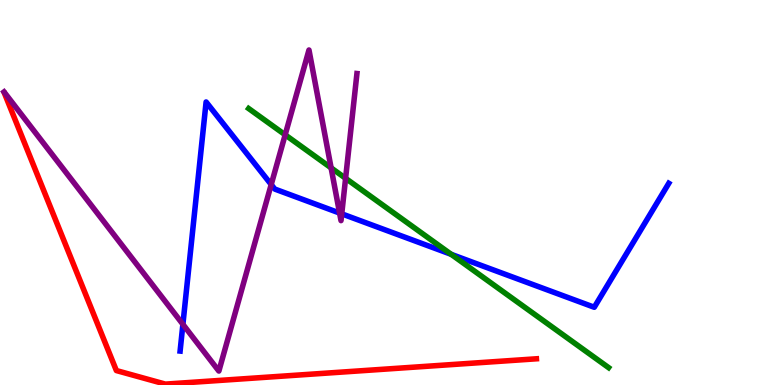[{'lines': ['blue', 'red'], 'intersections': []}, {'lines': ['green', 'red'], 'intersections': []}, {'lines': ['purple', 'red'], 'intersections': []}, {'lines': ['blue', 'green'], 'intersections': [{'x': 5.82, 'y': 3.39}]}, {'lines': ['blue', 'purple'], 'intersections': [{'x': 2.36, 'y': 1.58}, {'x': 3.5, 'y': 5.21}, {'x': 4.38, 'y': 4.47}, {'x': 4.41, 'y': 4.45}]}, {'lines': ['green', 'purple'], 'intersections': [{'x': 3.68, 'y': 6.5}, {'x': 4.27, 'y': 5.64}, {'x': 4.46, 'y': 5.37}]}]